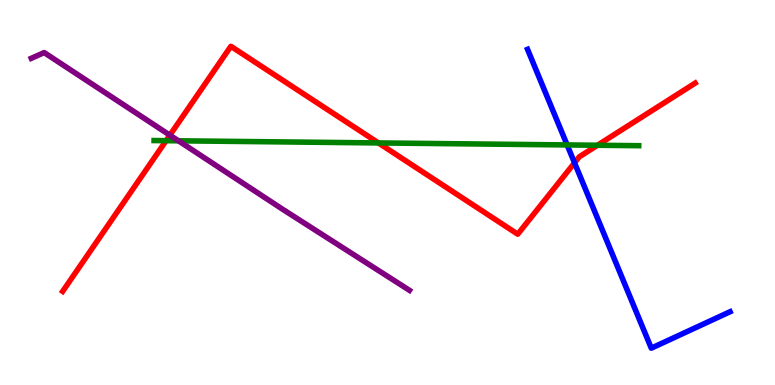[{'lines': ['blue', 'red'], 'intersections': [{'x': 7.41, 'y': 5.77}]}, {'lines': ['green', 'red'], 'intersections': [{'x': 2.14, 'y': 6.35}, {'x': 4.88, 'y': 6.29}, {'x': 7.71, 'y': 6.23}]}, {'lines': ['purple', 'red'], 'intersections': [{'x': 2.19, 'y': 6.49}]}, {'lines': ['blue', 'green'], 'intersections': [{'x': 7.32, 'y': 6.24}]}, {'lines': ['blue', 'purple'], 'intersections': []}, {'lines': ['green', 'purple'], 'intersections': [{'x': 2.3, 'y': 6.34}]}]